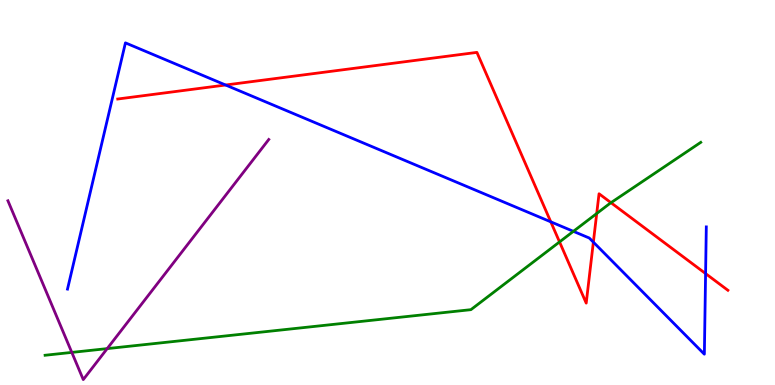[{'lines': ['blue', 'red'], 'intersections': [{'x': 2.91, 'y': 7.79}, {'x': 7.11, 'y': 4.24}, {'x': 7.66, 'y': 3.71}, {'x': 9.1, 'y': 2.89}]}, {'lines': ['green', 'red'], 'intersections': [{'x': 7.22, 'y': 3.72}, {'x': 7.7, 'y': 4.45}, {'x': 7.88, 'y': 4.74}]}, {'lines': ['purple', 'red'], 'intersections': []}, {'lines': ['blue', 'green'], 'intersections': [{'x': 7.4, 'y': 3.99}]}, {'lines': ['blue', 'purple'], 'intersections': []}, {'lines': ['green', 'purple'], 'intersections': [{'x': 0.927, 'y': 0.847}, {'x': 1.38, 'y': 0.945}]}]